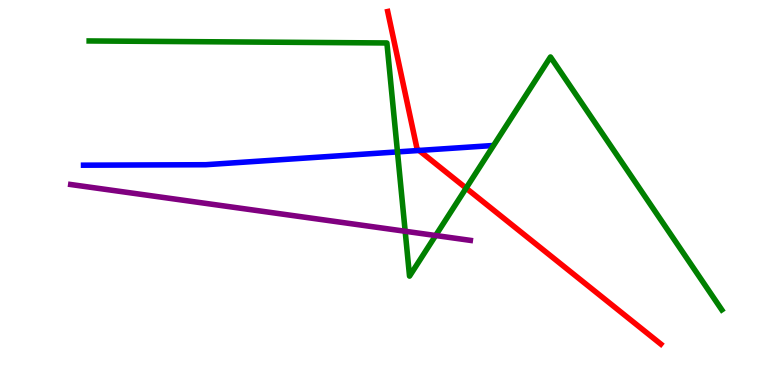[{'lines': ['blue', 'red'], 'intersections': [{'x': 5.41, 'y': 6.09}]}, {'lines': ['green', 'red'], 'intersections': [{'x': 6.01, 'y': 5.11}]}, {'lines': ['purple', 'red'], 'intersections': []}, {'lines': ['blue', 'green'], 'intersections': [{'x': 5.13, 'y': 6.05}]}, {'lines': ['blue', 'purple'], 'intersections': []}, {'lines': ['green', 'purple'], 'intersections': [{'x': 5.23, 'y': 3.99}, {'x': 5.62, 'y': 3.88}]}]